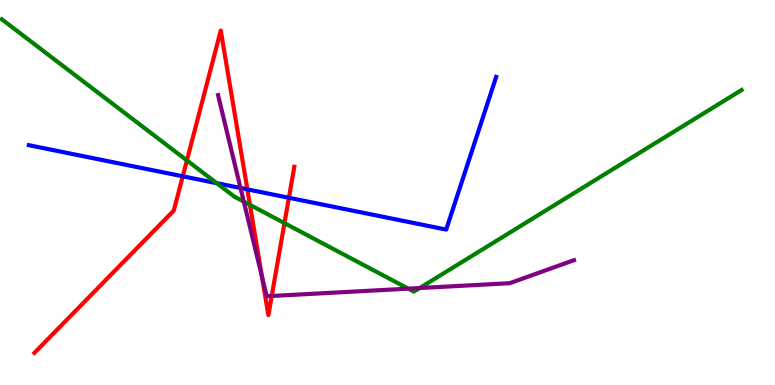[{'lines': ['blue', 'red'], 'intersections': [{'x': 2.36, 'y': 5.42}, {'x': 3.19, 'y': 5.08}, {'x': 3.73, 'y': 4.86}]}, {'lines': ['green', 'red'], 'intersections': [{'x': 2.41, 'y': 5.83}, {'x': 3.23, 'y': 4.68}, {'x': 3.67, 'y': 4.2}]}, {'lines': ['purple', 'red'], 'intersections': [{'x': 3.38, 'y': 2.82}, {'x': 3.51, 'y': 2.31}]}, {'lines': ['blue', 'green'], 'intersections': [{'x': 2.8, 'y': 5.24}]}, {'lines': ['blue', 'purple'], 'intersections': [{'x': 3.1, 'y': 5.12}]}, {'lines': ['green', 'purple'], 'intersections': [{'x': 3.15, 'y': 4.76}, {'x': 5.27, 'y': 2.5}, {'x': 5.42, 'y': 2.52}]}]